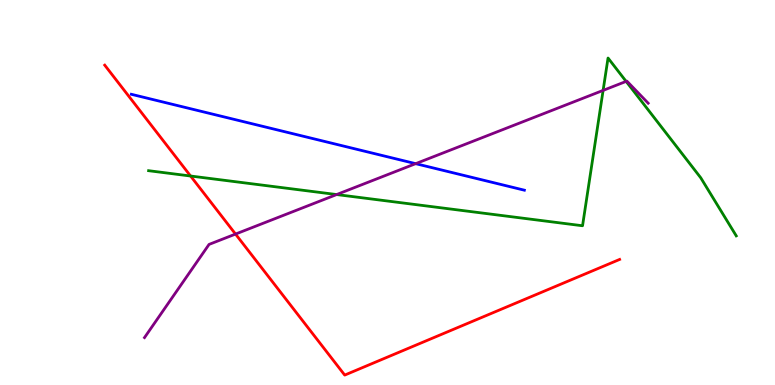[{'lines': ['blue', 'red'], 'intersections': []}, {'lines': ['green', 'red'], 'intersections': [{'x': 2.46, 'y': 5.43}]}, {'lines': ['purple', 'red'], 'intersections': [{'x': 3.04, 'y': 3.92}]}, {'lines': ['blue', 'green'], 'intersections': []}, {'lines': ['blue', 'purple'], 'intersections': [{'x': 5.36, 'y': 5.75}]}, {'lines': ['green', 'purple'], 'intersections': [{'x': 4.34, 'y': 4.95}, {'x': 7.78, 'y': 7.65}, {'x': 8.08, 'y': 7.89}]}]